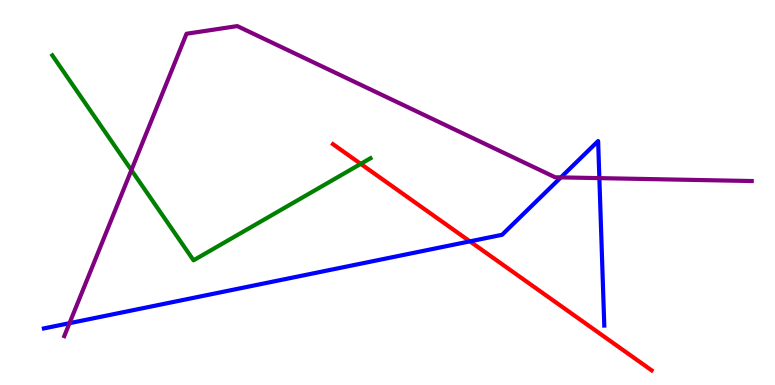[{'lines': ['blue', 'red'], 'intersections': [{'x': 6.06, 'y': 3.73}]}, {'lines': ['green', 'red'], 'intersections': [{'x': 4.65, 'y': 5.74}]}, {'lines': ['purple', 'red'], 'intersections': []}, {'lines': ['blue', 'green'], 'intersections': []}, {'lines': ['blue', 'purple'], 'intersections': [{'x': 0.897, 'y': 1.61}, {'x': 7.24, 'y': 5.39}, {'x': 7.73, 'y': 5.37}]}, {'lines': ['green', 'purple'], 'intersections': [{'x': 1.7, 'y': 5.58}]}]